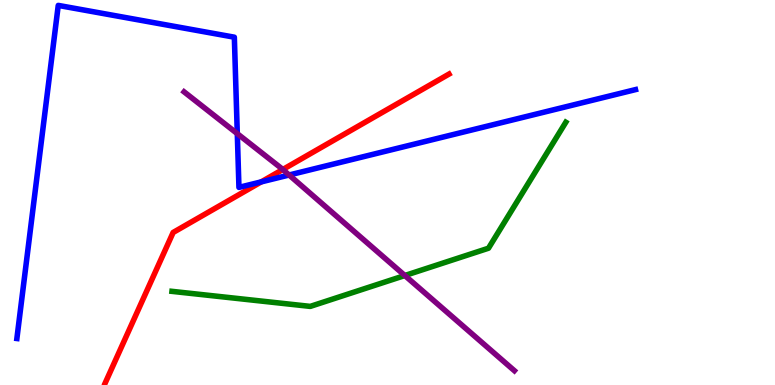[{'lines': ['blue', 'red'], 'intersections': [{'x': 3.37, 'y': 5.28}]}, {'lines': ['green', 'red'], 'intersections': []}, {'lines': ['purple', 'red'], 'intersections': [{'x': 3.65, 'y': 5.6}]}, {'lines': ['blue', 'green'], 'intersections': []}, {'lines': ['blue', 'purple'], 'intersections': [{'x': 3.06, 'y': 6.53}, {'x': 3.73, 'y': 5.45}]}, {'lines': ['green', 'purple'], 'intersections': [{'x': 5.22, 'y': 2.84}]}]